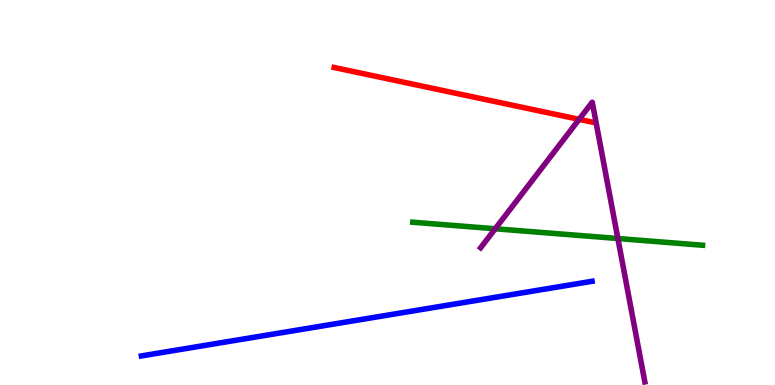[{'lines': ['blue', 'red'], 'intersections': []}, {'lines': ['green', 'red'], 'intersections': []}, {'lines': ['purple', 'red'], 'intersections': [{'x': 7.47, 'y': 6.9}]}, {'lines': ['blue', 'green'], 'intersections': []}, {'lines': ['blue', 'purple'], 'intersections': []}, {'lines': ['green', 'purple'], 'intersections': [{'x': 6.39, 'y': 4.06}, {'x': 7.97, 'y': 3.8}]}]